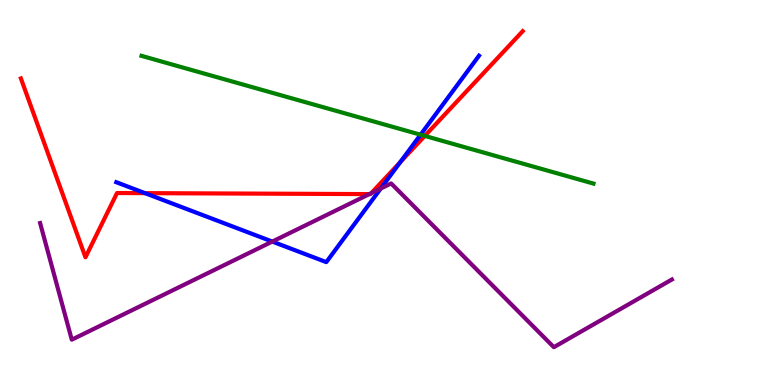[{'lines': ['blue', 'red'], 'intersections': [{'x': 1.87, 'y': 4.98}, {'x': 5.16, 'y': 5.79}]}, {'lines': ['green', 'red'], 'intersections': [{'x': 5.48, 'y': 6.47}]}, {'lines': ['purple', 'red'], 'intersections': [{'x': 4.77, 'y': 4.96}, {'x': 4.79, 'y': 4.98}]}, {'lines': ['blue', 'green'], 'intersections': [{'x': 5.43, 'y': 6.5}]}, {'lines': ['blue', 'purple'], 'intersections': [{'x': 3.51, 'y': 3.73}, {'x': 4.91, 'y': 5.1}]}, {'lines': ['green', 'purple'], 'intersections': []}]